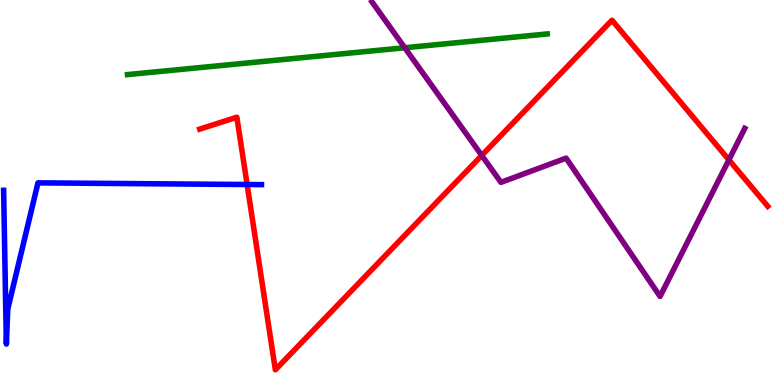[{'lines': ['blue', 'red'], 'intersections': [{'x': 3.19, 'y': 5.21}]}, {'lines': ['green', 'red'], 'intersections': []}, {'lines': ['purple', 'red'], 'intersections': [{'x': 6.22, 'y': 5.96}, {'x': 9.41, 'y': 5.85}]}, {'lines': ['blue', 'green'], 'intersections': []}, {'lines': ['blue', 'purple'], 'intersections': []}, {'lines': ['green', 'purple'], 'intersections': [{'x': 5.22, 'y': 8.76}]}]